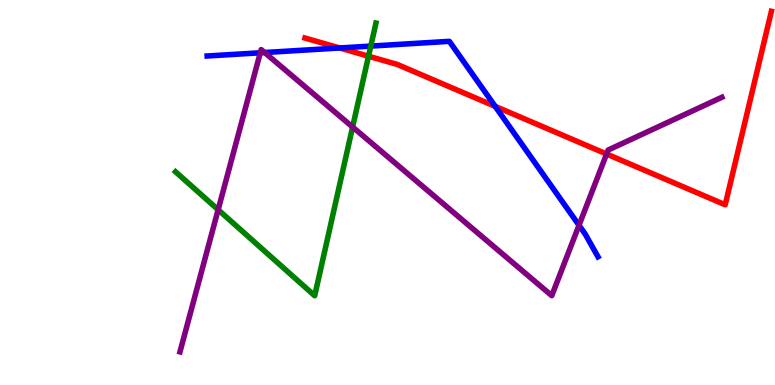[{'lines': ['blue', 'red'], 'intersections': [{'x': 4.38, 'y': 8.75}, {'x': 6.39, 'y': 7.24}]}, {'lines': ['green', 'red'], 'intersections': [{'x': 4.75, 'y': 8.54}]}, {'lines': ['purple', 'red'], 'intersections': [{'x': 7.83, 'y': 6.0}]}, {'lines': ['blue', 'green'], 'intersections': [{'x': 4.78, 'y': 8.8}]}, {'lines': ['blue', 'purple'], 'intersections': [{'x': 3.36, 'y': 8.63}, {'x': 3.41, 'y': 8.64}, {'x': 7.47, 'y': 4.15}]}, {'lines': ['green', 'purple'], 'intersections': [{'x': 2.81, 'y': 4.55}, {'x': 4.55, 'y': 6.7}]}]